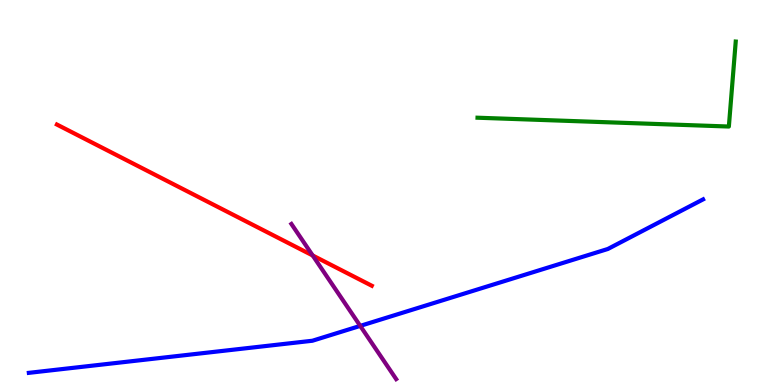[{'lines': ['blue', 'red'], 'intersections': []}, {'lines': ['green', 'red'], 'intersections': []}, {'lines': ['purple', 'red'], 'intersections': [{'x': 4.03, 'y': 3.36}]}, {'lines': ['blue', 'green'], 'intersections': []}, {'lines': ['blue', 'purple'], 'intersections': [{'x': 4.65, 'y': 1.54}]}, {'lines': ['green', 'purple'], 'intersections': []}]